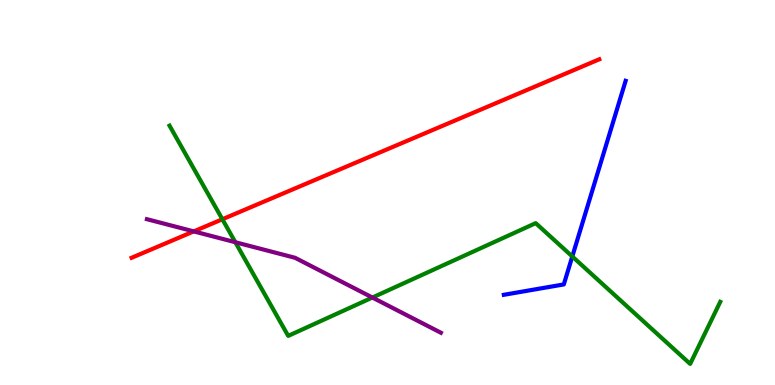[{'lines': ['blue', 'red'], 'intersections': []}, {'lines': ['green', 'red'], 'intersections': [{'x': 2.87, 'y': 4.3}]}, {'lines': ['purple', 'red'], 'intersections': [{'x': 2.5, 'y': 3.99}]}, {'lines': ['blue', 'green'], 'intersections': [{'x': 7.38, 'y': 3.34}]}, {'lines': ['blue', 'purple'], 'intersections': []}, {'lines': ['green', 'purple'], 'intersections': [{'x': 3.04, 'y': 3.71}, {'x': 4.81, 'y': 2.27}]}]